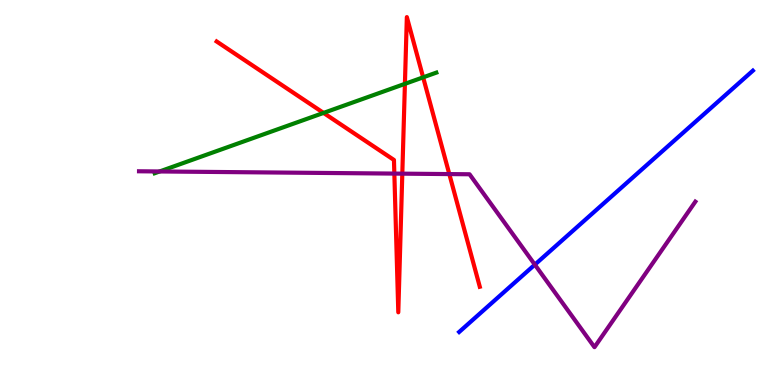[{'lines': ['blue', 'red'], 'intersections': []}, {'lines': ['green', 'red'], 'intersections': [{'x': 4.17, 'y': 7.07}, {'x': 5.22, 'y': 7.82}, {'x': 5.46, 'y': 7.99}]}, {'lines': ['purple', 'red'], 'intersections': [{'x': 5.09, 'y': 5.49}, {'x': 5.19, 'y': 5.49}, {'x': 5.8, 'y': 5.48}]}, {'lines': ['blue', 'green'], 'intersections': []}, {'lines': ['blue', 'purple'], 'intersections': [{'x': 6.9, 'y': 3.13}]}, {'lines': ['green', 'purple'], 'intersections': [{'x': 2.06, 'y': 5.55}]}]